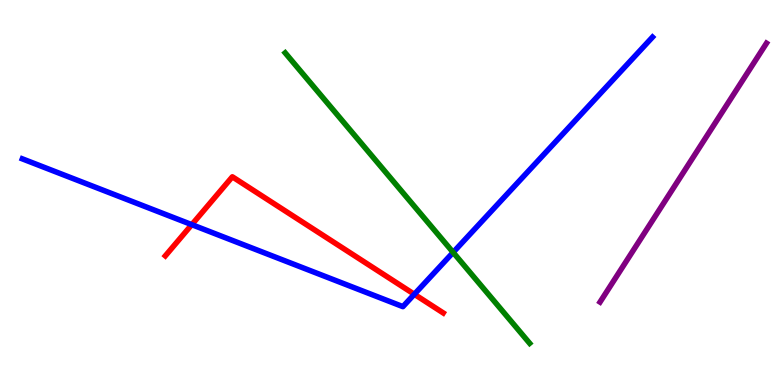[{'lines': ['blue', 'red'], 'intersections': [{'x': 2.47, 'y': 4.17}, {'x': 5.35, 'y': 2.36}]}, {'lines': ['green', 'red'], 'intersections': []}, {'lines': ['purple', 'red'], 'intersections': []}, {'lines': ['blue', 'green'], 'intersections': [{'x': 5.85, 'y': 3.44}]}, {'lines': ['blue', 'purple'], 'intersections': []}, {'lines': ['green', 'purple'], 'intersections': []}]